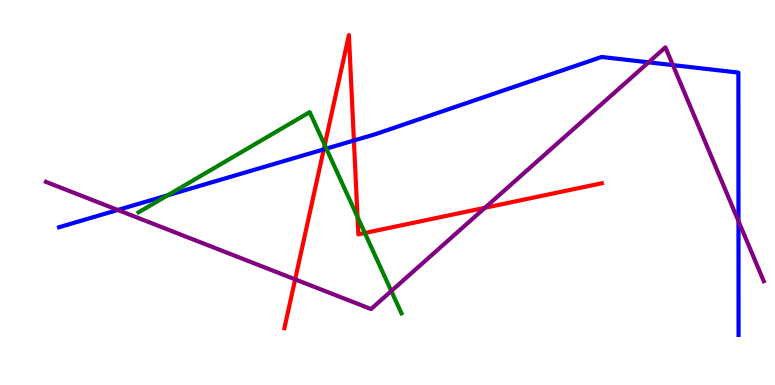[{'lines': ['blue', 'red'], 'intersections': [{'x': 4.18, 'y': 6.12}, {'x': 4.57, 'y': 6.35}]}, {'lines': ['green', 'red'], 'intersections': [{'x': 4.19, 'y': 6.23}, {'x': 4.61, 'y': 4.36}, {'x': 4.71, 'y': 3.95}]}, {'lines': ['purple', 'red'], 'intersections': [{'x': 3.81, 'y': 2.74}, {'x': 6.26, 'y': 4.6}]}, {'lines': ['blue', 'green'], 'intersections': [{'x': 2.16, 'y': 4.93}, {'x': 4.21, 'y': 6.14}]}, {'lines': ['blue', 'purple'], 'intersections': [{'x': 1.52, 'y': 4.55}, {'x': 8.37, 'y': 8.38}, {'x': 8.68, 'y': 8.31}, {'x': 9.53, 'y': 4.26}]}, {'lines': ['green', 'purple'], 'intersections': [{'x': 5.05, 'y': 2.44}]}]